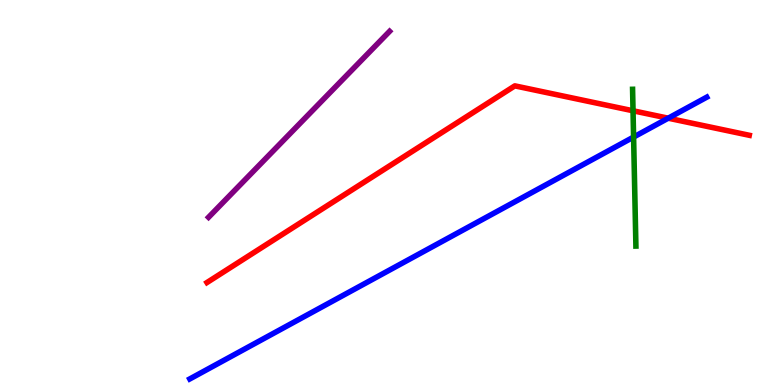[{'lines': ['blue', 'red'], 'intersections': [{'x': 8.62, 'y': 6.93}]}, {'lines': ['green', 'red'], 'intersections': [{'x': 8.17, 'y': 7.12}]}, {'lines': ['purple', 'red'], 'intersections': []}, {'lines': ['blue', 'green'], 'intersections': [{'x': 8.18, 'y': 6.44}]}, {'lines': ['blue', 'purple'], 'intersections': []}, {'lines': ['green', 'purple'], 'intersections': []}]